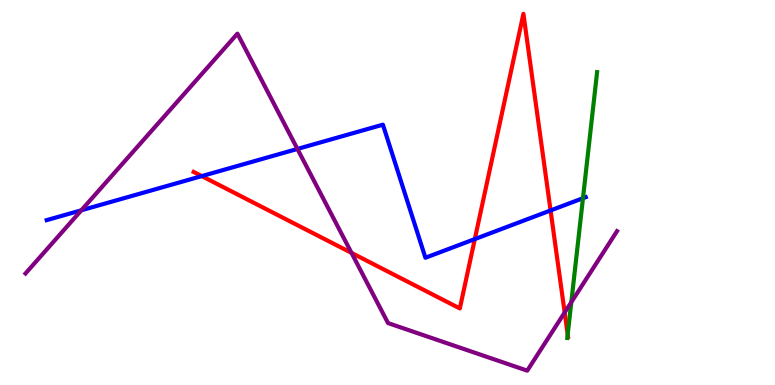[{'lines': ['blue', 'red'], 'intersections': [{'x': 2.6, 'y': 5.43}, {'x': 6.13, 'y': 3.79}, {'x': 7.1, 'y': 4.53}]}, {'lines': ['green', 'red'], 'intersections': [{'x': 7.33, 'y': 1.31}]}, {'lines': ['purple', 'red'], 'intersections': [{'x': 4.54, 'y': 3.43}, {'x': 7.29, 'y': 1.88}]}, {'lines': ['blue', 'green'], 'intersections': [{'x': 7.52, 'y': 4.85}]}, {'lines': ['blue', 'purple'], 'intersections': [{'x': 1.05, 'y': 4.54}, {'x': 3.84, 'y': 6.13}]}, {'lines': ['green', 'purple'], 'intersections': [{'x': 7.37, 'y': 2.15}]}]